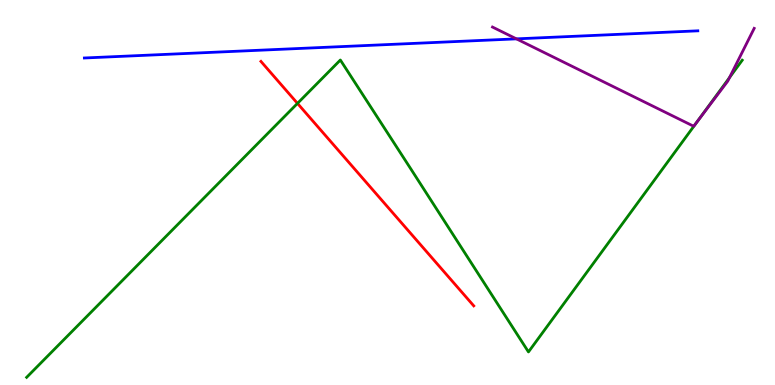[{'lines': ['blue', 'red'], 'intersections': []}, {'lines': ['green', 'red'], 'intersections': [{'x': 3.84, 'y': 7.31}]}, {'lines': ['purple', 'red'], 'intersections': []}, {'lines': ['blue', 'green'], 'intersections': []}, {'lines': ['blue', 'purple'], 'intersections': [{'x': 6.66, 'y': 8.99}]}, {'lines': ['green', 'purple'], 'intersections': [{'x': 9.01, 'y': 6.86}, {'x': 9.41, 'y': 7.99}]}]